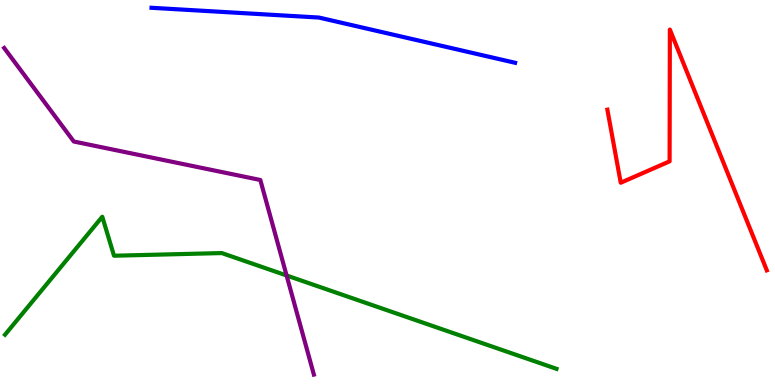[{'lines': ['blue', 'red'], 'intersections': []}, {'lines': ['green', 'red'], 'intersections': []}, {'lines': ['purple', 'red'], 'intersections': []}, {'lines': ['blue', 'green'], 'intersections': []}, {'lines': ['blue', 'purple'], 'intersections': []}, {'lines': ['green', 'purple'], 'intersections': [{'x': 3.7, 'y': 2.84}]}]